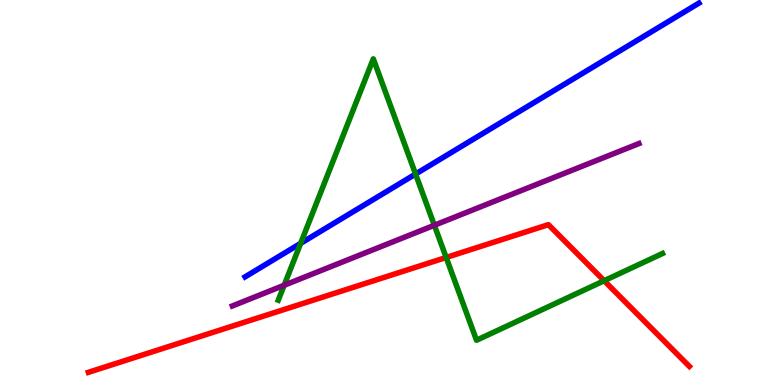[{'lines': ['blue', 'red'], 'intersections': []}, {'lines': ['green', 'red'], 'intersections': [{'x': 5.76, 'y': 3.31}, {'x': 7.8, 'y': 2.71}]}, {'lines': ['purple', 'red'], 'intersections': []}, {'lines': ['blue', 'green'], 'intersections': [{'x': 3.88, 'y': 3.68}, {'x': 5.36, 'y': 5.48}]}, {'lines': ['blue', 'purple'], 'intersections': []}, {'lines': ['green', 'purple'], 'intersections': [{'x': 3.67, 'y': 2.59}, {'x': 5.6, 'y': 4.15}]}]